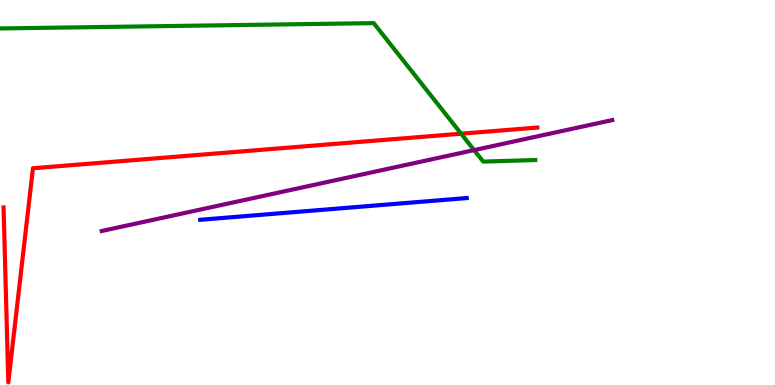[{'lines': ['blue', 'red'], 'intersections': []}, {'lines': ['green', 'red'], 'intersections': [{'x': 5.95, 'y': 6.53}]}, {'lines': ['purple', 'red'], 'intersections': []}, {'lines': ['blue', 'green'], 'intersections': []}, {'lines': ['blue', 'purple'], 'intersections': []}, {'lines': ['green', 'purple'], 'intersections': [{'x': 6.12, 'y': 6.1}]}]